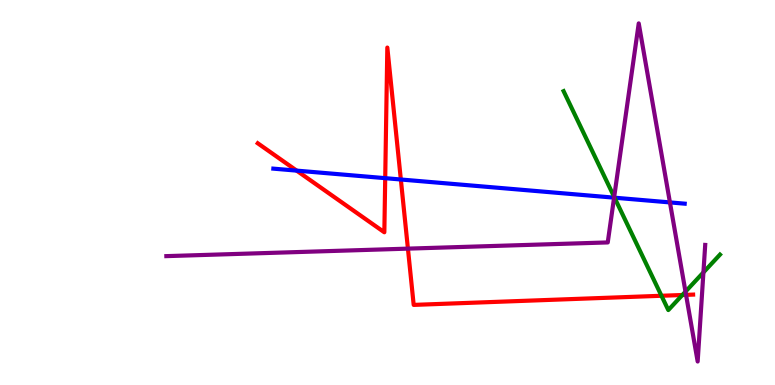[{'lines': ['blue', 'red'], 'intersections': [{'x': 3.83, 'y': 5.57}, {'x': 4.97, 'y': 5.37}, {'x': 5.17, 'y': 5.34}]}, {'lines': ['green', 'red'], 'intersections': [{'x': 8.54, 'y': 2.32}, {'x': 8.8, 'y': 2.34}]}, {'lines': ['purple', 'red'], 'intersections': [{'x': 5.26, 'y': 3.54}, {'x': 8.85, 'y': 2.34}]}, {'lines': ['blue', 'green'], 'intersections': [{'x': 7.93, 'y': 4.87}]}, {'lines': ['blue', 'purple'], 'intersections': [{'x': 7.92, 'y': 4.87}, {'x': 8.64, 'y': 4.74}]}, {'lines': ['green', 'purple'], 'intersections': [{'x': 7.92, 'y': 4.89}, {'x': 8.85, 'y': 2.42}, {'x': 9.08, 'y': 2.93}]}]